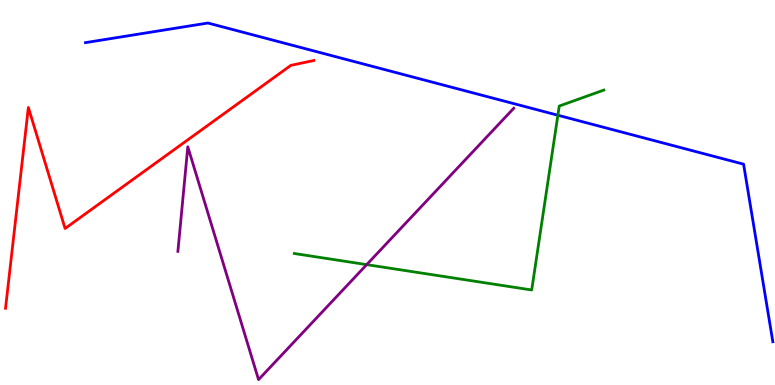[{'lines': ['blue', 'red'], 'intersections': []}, {'lines': ['green', 'red'], 'intersections': []}, {'lines': ['purple', 'red'], 'intersections': []}, {'lines': ['blue', 'green'], 'intersections': [{'x': 7.2, 'y': 7.01}]}, {'lines': ['blue', 'purple'], 'intersections': []}, {'lines': ['green', 'purple'], 'intersections': [{'x': 4.73, 'y': 3.13}]}]